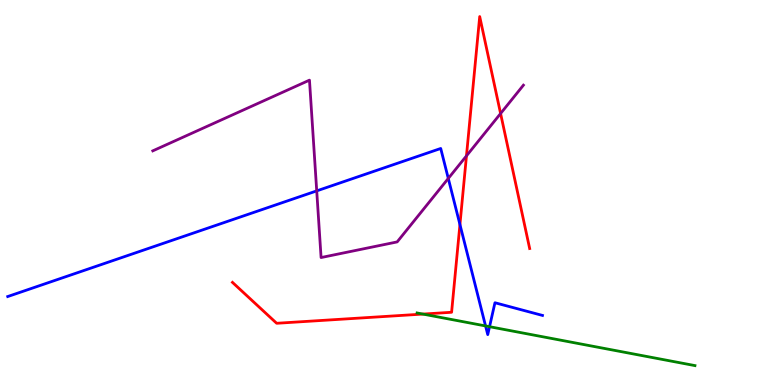[{'lines': ['blue', 'red'], 'intersections': [{'x': 5.93, 'y': 4.17}]}, {'lines': ['green', 'red'], 'intersections': [{'x': 5.46, 'y': 1.84}]}, {'lines': ['purple', 'red'], 'intersections': [{'x': 6.02, 'y': 5.95}, {'x': 6.46, 'y': 7.05}]}, {'lines': ['blue', 'green'], 'intersections': [{'x': 6.27, 'y': 1.53}, {'x': 6.32, 'y': 1.51}]}, {'lines': ['blue', 'purple'], 'intersections': [{'x': 4.09, 'y': 5.04}, {'x': 5.78, 'y': 5.37}]}, {'lines': ['green', 'purple'], 'intersections': []}]